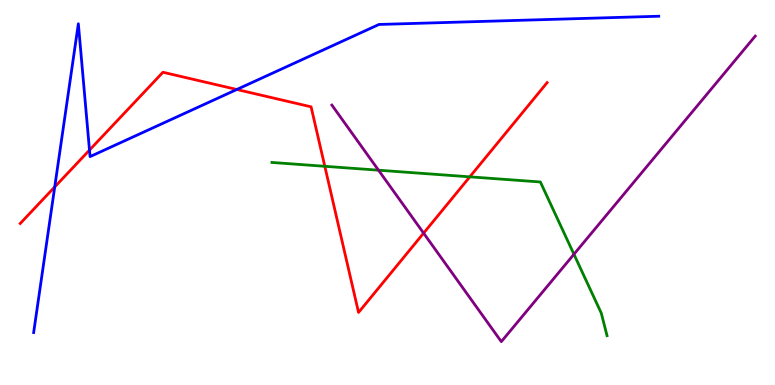[{'lines': ['blue', 'red'], 'intersections': [{'x': 0.706, 'y': 5.14}, {'x': 1.15, 'y': 6.1}, {'x': 3.06, 'y': 7.68}]}, {'lines': ['green', 'red'], 'intersections': [{'x': 4.19, 'y': 5.68}, {'x': 6.06, 'y': 5.41}]}, {'lines': ['purple', 'red'], 'intersections': [{'x': 5.47, 'y': 3.94}]}, {'lines': ['blue', 'green'], 'intersections': []}, {'lines': ['blue', 'purple'], 'intersections': []}, {'lines': ['green', 'purple'], 'intersections': [{'x': 4.88, 'y': 5.58}, {'x': 7.41, 'y': 3.4}]}]